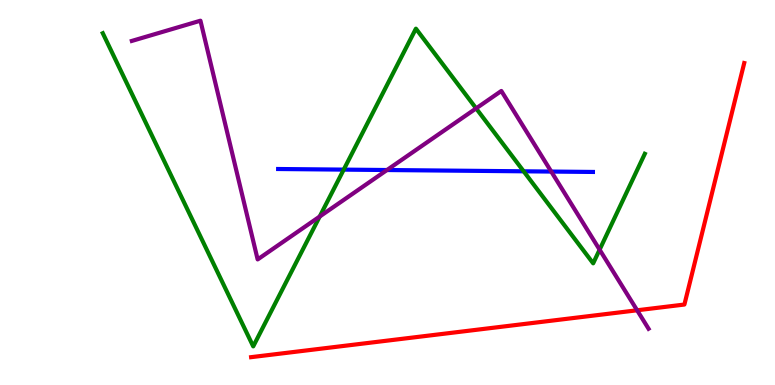[{'lines': ['blue', 'red'], 'intersections': []}, {'lines': ['green', 'red'], 'intersections': []}, {'lines': ['purple', 'red'], 'intersections': [{'x': 8.22, 'y': 1.94}]}, {'lines': ['blue', 'green'], 'intersections': [{'x': 4.44, 'y': 5.59}, {'x': 6.76, 'y': 5.55}]}, {'lines': ['blue', 'purple'], 'intersections': [{'x': 4.99, 'y': 5.58}, {'x': 7.11, 'y': 5.54}]}, {'lines': ['green', 'purple'], 'intersections': [{'x': 4.13, 'y': 4.38}, {'x': 6.14, 'y': 7.18}, {'x': 7.74, 'y': 3.51}]}]